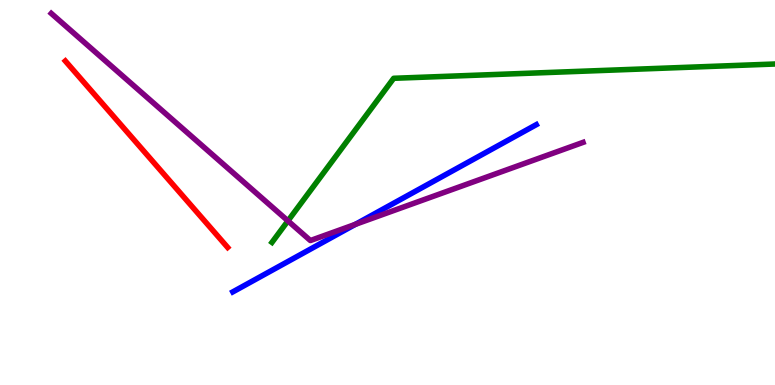[{'lines': ['blue', 'red'], 'intersections': []}, {'lines': ['green', 'red'], 'intersections': []}, {'lines': ['purple', 'red'], 'intersections': []}, {'lines': ['blue', 'green'], 'intersections': []}, {'lines': ['blue', 'purple'], 'intersections': [{'x': 4.59, 'y': 4.17}]}, {'lines': ['green', 'purple'], 'intersections': [{'x': 3.72, 'y': 4.26}]}]